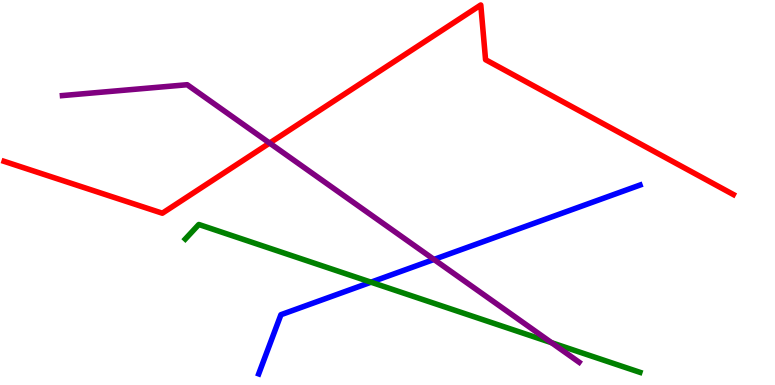[{'lines': ['blue', 'red'], 'intersections': []}, {'lines': ['green', 'red'], 'intersections': []}, {'lines': ['purple', 'red'], 'intersections': [{'x': 3.48, 'y': 6.28}]}, {'lines': ['blue', 'green'], 'intersections': [{'x': 4.79, 'y': 2.67}]}, {'lines': ['blue', 'purple'], 'intersections': [{'x': 5.6, 'y': 3.26}]}, {'lines': ['green', 'purple'], 'intersections': [{'x': 7.12, 'y': 1.1}]}]